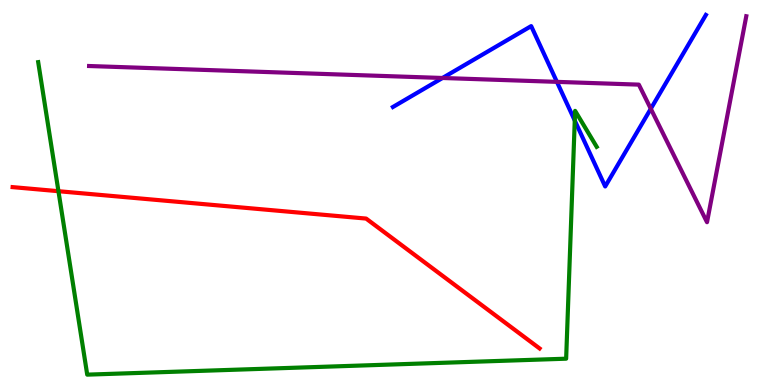[{'lines': ['blue', 'red'], 'intersections': []}, {'lines': ['green', 'red'], 'intersections': [{'x': 0.754, 'y': 5.03}]}, {'lines': ['purple', 'red'], 'intersections': []}, {'lines': ['blue', 'green'], 'intersections': [{'x': 7.42, 'y': 6.87}]}, {'lines': ['blue', 'purple'], 'intersections': [{'x': 5.71, 'y': 7.97}, {'x': 7.19, 'y': 7.87}, {'x': 8.4, 'y': 7.17}]}, {'lines': ['green', 'purple'], 'intersections': []}]